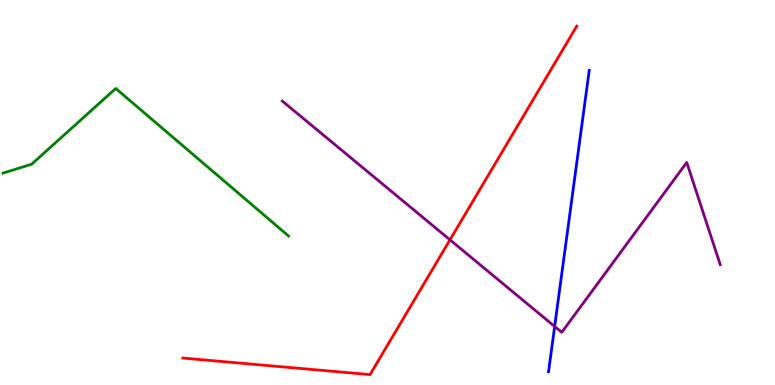[{'lines': ['blue', 'red'], 'intersections': []}, {'lines': ['green', 'red'], 'intersections': []}, {'lines': ['purple', 'red'], 'intersections': [{'x': 5.81, 'y': 3.77}]}, {'lines': ['blue', 'green'], 'intersections': []}, {'lines': ['blue', 'purple'], 'intersections': [{'x': 7.16, 'y': 1.52}]}, {'lines': ['green', 'purple'], 'intersections': []}]